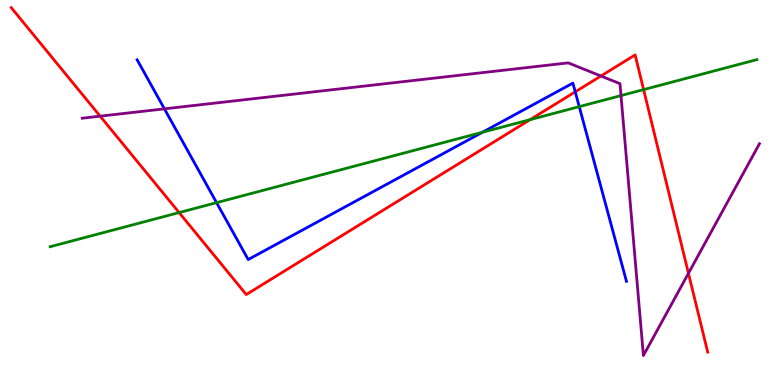[{'lines': ['blue', 'red'], 'intersections': [{'x': 7.42, 'y': 7.61}]}, {'lines': ['green', 'red'], 'intersections': [{'x': 2.31, 'y': 4.48}, {'x': 6.84, 'y': 6.89}, {'x': 8.3, 'y': 7.67}]}, {'lines': ['purple', 'red'], 'intersections': [{'x': 1.29, 'y': 6.98}, {'x': 7.75, 'y': 8.03}, {'x': 8.88, 'y': 2.9}]}, {'lines': ['blue', 'green'], 'intersections': [{'x': 2.79, 'y': 4.74}, {'x': 6.22, 'y': 6.56}, {'x': 7.47, 'y': 7.23}]}, {'lines': ['blue', 'purple'], 'intersections': [{'x': 2.12, 'y': 7.17}]}, {'lines': ['green', 'purple'], 'intersections': [{'x': 8.01, 'y': 7.52}]}]